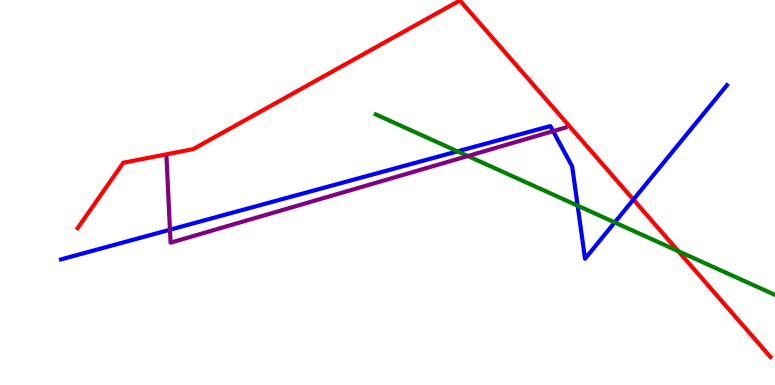[{'lines': ['blue', 'red'], 'intersections': [{'x': 8.17, 'y': 4.82}]}, {'lines': ['green', 'red'], 'intersections': [{'x': 8.75, 'y': 3.48}]}, {'lines': ['purple', 'red'], 'intersections': []}, {'lines': ['blue', 'green'], 'intersections': [{'x': 5.9, 'y': 6.07}, {'x': 7.45, 'y': 4.66}, {'x': 7.93, 'y': 4.22}]}, {'lines': ['blue', 'purple'], 'intersections': [{'x': 2.19, 'y': 4.03}, {'x': 7.14, 'y': 6.59}]}, {'lines': ['green', 'purple'], 'intersections': [{'x': 6.04, 'y': 5.95}]}]